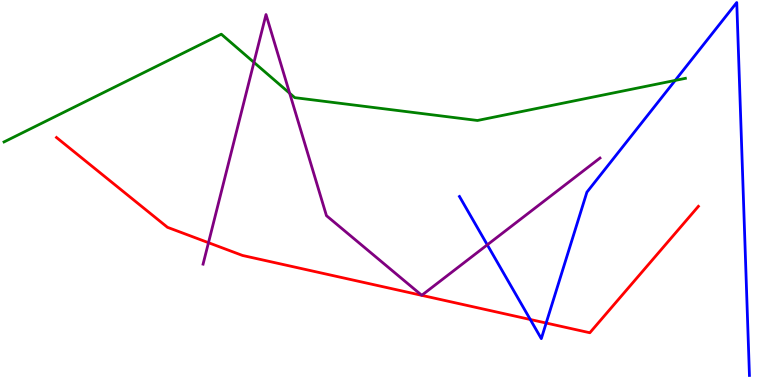[{'lines': ['blue', 'red'], 'intersections': [{'x': 6.84, 'y': 1.7}, {'x': 7.05, 'y': 1.61}]}, {'lines': ['green', 'red'], 'intersections': []}, {'lines': ['purple', 'red'], 'intersections': [{'x': 2.69, 'y': 3.7}]}, {'lines': ['blue', 'green'], 'intersections': [{'x': 8.71, 'y': 7.91}]}, {'lines': ['blue', 'purple'], 'intersections': [{'x': 6.29, 'y': 3.64}]}, {'lines': ['green', 'purple'], 'intersections': [{'x': 3.28, 'y': 8.38}, {'x': 3.74, 'y': 7.58}]}]